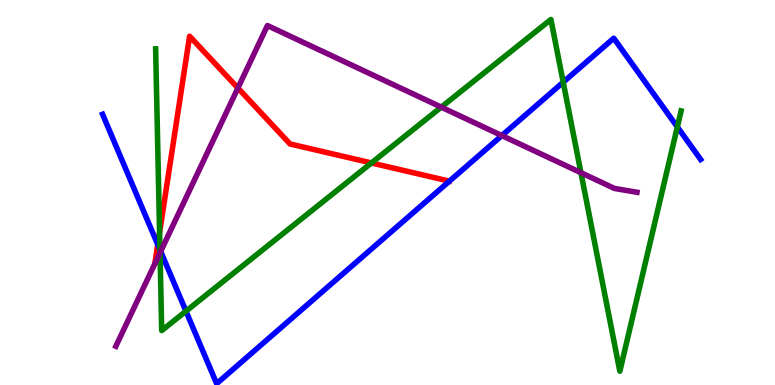[{'lines': ['blue', 'red'], 'intersections': [{'x': 2.04, 'y': 3.65}]}, {'lines': ['green', 'red'], 'intersections': [{'x': 2.06, 'y': 3.96}, {'x': 4.79, 'y': 5.77}]}, {'lines': ['purple', 'red'], 'intersections': [{'x': 3.07, 'y': 7.71}]}, {'lines': ['blue', 'green'], 'intersections': [{'x': 2.06, 'y': 3.51}, {'x': 2.4, 'y': 1.92}, {'x': 7.27, 'y': 7.86}, {'x': 8.74, 'y': 6.7}]}, {'lines': ['blue', 'purple'], 'intersections': [{'x': 2.07, 'y': 3.47}, {'x': 6.48, 'y': 6.48}]}, {'lines': ['green', 'purple'], 'intersections': [{'x': 2.06, 'y': 3.43}, {'x': 5.69, 'y': 7.22}, {'x': 7.5, 'y': 5.51}]}]